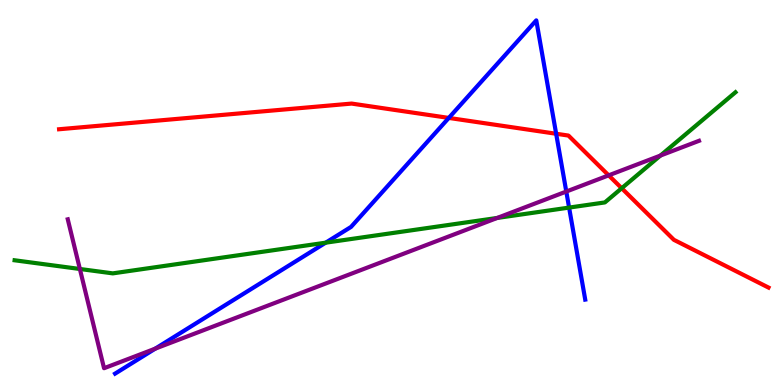[{'lines': ['blue', 'red'], 'intersections': [{'x': 5.79, 'y': 6.94}, {'x': 7.18, 'y': 6.53}]}, {'lines': ['green', 'red'], 'intersections': [{'x': 8.02, 'y': 5.11}]}, {'lines': ['purple', 'red'], 'intersections': [{'x': 7.85, 'y': 5.45}]}, {'lines': ['blue', 'green'], 'intersections': [{'x': 4.2, 'y': 3.7}, {'x': 7.34, 'y': 4.61}]}, {'lines': ['blue', 'purple'], 'intersections': [{'x': 2.0, 'y': 0.944}, {'x': 7.31, 'y': 5.02}]}, {'lines': ['green', 'purple'], 'intersections': [{'x': 1.03, 'y': 3.01}, {'x': 6.42, 'y': 4.34}, {'x': 8.52, 'y': 5.96}]}]